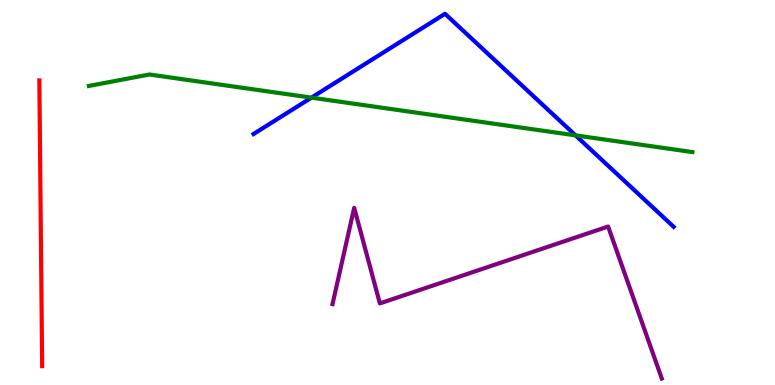[{'lines': ['blue', 'red'], 'intersections': []}, {'lines': ['green', 'red'], 'intersections': []}, {'lines': ['purple', 'red'], 'intersections': []}, {'lines': ['blue', 'green'], 'intersections': [{'x': 4.02, 'y': 7.46}, {'x': 7.43, 'y': 6.48}]}, {'lines': ['blue', 'purple'], 'intersections': []}, {'lines': ['green', 'purple'], 'intersections': []}]